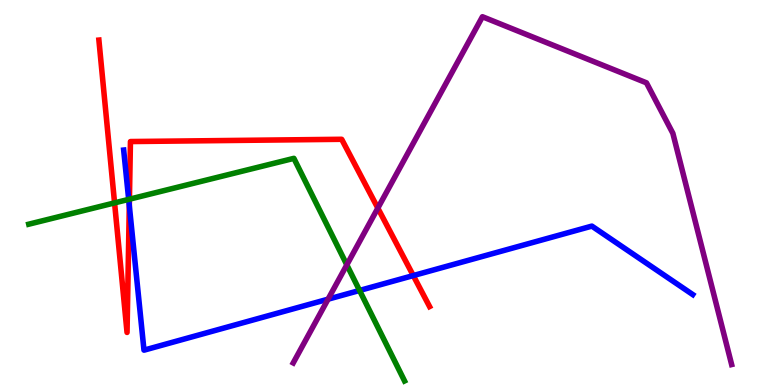[{'lines': ['blue', 'red'], 'intersections': [{'x': 1.67, 'y': 4.66}, {'x': 5.33, 'y': 2.84}]}, {'lines': ['green', 'red'], 'intersections': [{'x': 1.48, 'y': 4.73}, {'x': 1.67, 'y': 4.83}]}, {'lines': ['purple', 'red'], 'intersections': [{'x': 4.88, 'y': 4.59}]}, {'lines': ['blue', 'green'], 'intersections': [{'x': 1.66, 'y': 4.82}, {'x': 4.64, 'y': 2.46}]}, {'lines': ['blue', 'purple'], 'intersections': [{'x': 4.23, 'y': 2.23}]}, {'lines': ['green', 'purple'], 'intersections': [{'x': 4.48, 'y': 3.12}]}]